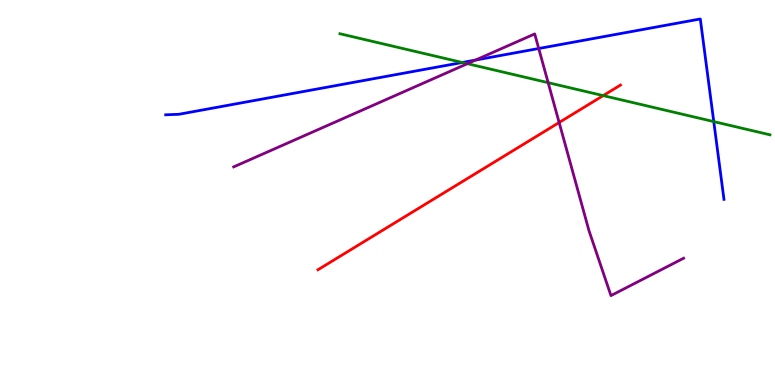[{'lines': ['blue', 'red'], 'intersections': []}, {'lines': ['green', 'red'], 'intersections': [{'x': 7.78, 'y': 7.52}]}, {'lines': ['purple', 'red'], 'intersections': [{'x': 7.21, 'y': 6.82}]}, {'lines': ['blue', 'green'], 'intersections': [{'x': 5.96, 'y': 8.38}, {'x': 9.21, 'y': 6.84}]}, {'lines': ['blue', 'purple'], 'intersections': [{'x': 6.14, 'y': 8.44}, {'x': 6.95, 'y': 8.74}]}, {'lines': ['green', 'purple'], 'intersections': [{'x': 6.03, 'y': 8.35}, {'x': 7.07, 'y': 7.85}]}]